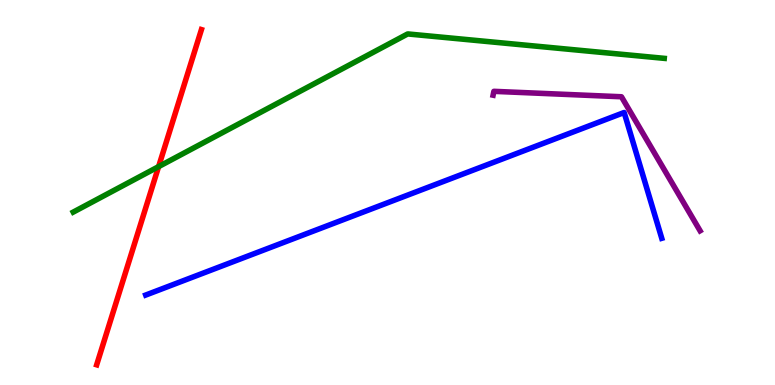[{'lines': ['blue', 'red'], 'intersections': []}, {'lines': ['green', 'red'], 'intersections': [{'x': 2.05, 'y': 5.67}]}, {'lines': ['purple', 'red'], 'intersections': []}, {'lines': ['blue', 'green'], 'intersections': []}, {'lines': ['blue', 'purple'], 'intersections': []}, {'lines': ['green', 'purple'], 'intersections': []}]